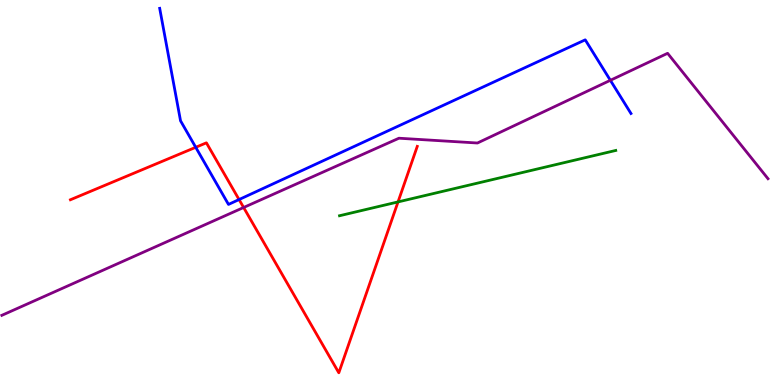[{'lines': ['blue', 'red'], 'intersections': [{'x': 2.53, 'y': 6.17}, {'x': 3.08, 'y': 4.82}]}, {'lines': ['green', 'red'], 'intersections': [{'x': 5.14, 'y': 4.76}]}, {'lines': ['purple', 'red'], 'intersections': [{'x': 3.14, 'y': 4.61}]}, {'lines': ['blue', 'green'], 'intersections': []}, {'lines': ['blue', 'purple'], 'intersections': [{'x': 7.88, 'y': 7.91}]}, {'lines': ['green', 'purple'], 'intersections': []}]